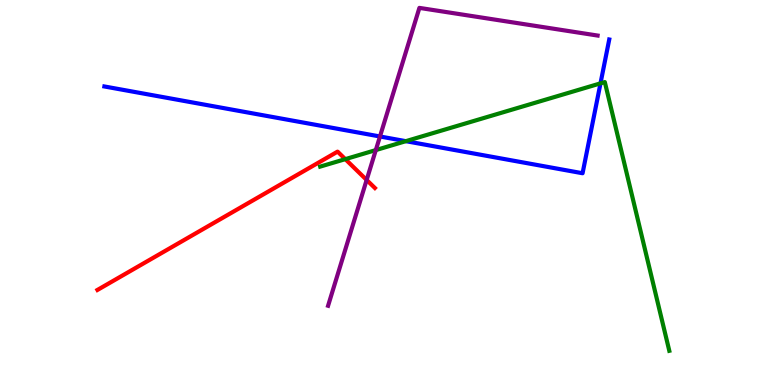[{'lines': ['blue', 'red'], 'intersections': []}, {'lines': ['green', 'red'], 'intersections': [{'x': 4.46, 'y': 5.87}]}, {'lines': ['purple', 'red'], 'intersections': [{'x': 4.73, 'y': 5.33}]}, {'lines': ['blue', 'green'], 'intersections': [{'x': 5.24, 'y': 6.33}, {'x': 7.75, 'y': 7.83}]}, {'lines': ['blue', 'purple'], 'intersections': [{'x': 4.9, 'y': 6.46}]}, {'lines': ['green', 'purple'], 'intersections': [{'x': 4.85, 'y': 6.1}]}]